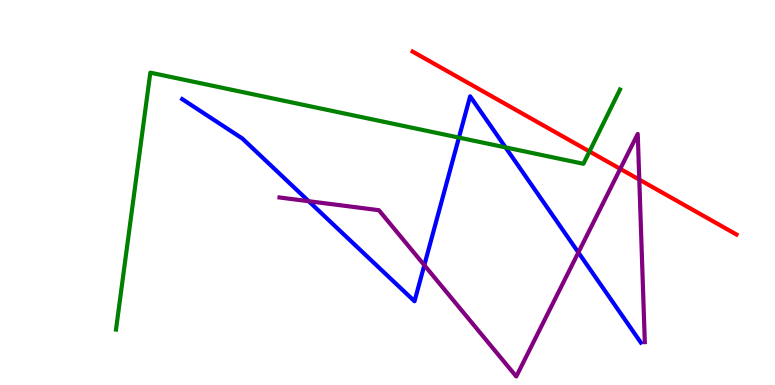[{'lines': ['blue', 'red'], 'intersections': []}, {'lines': ['green', 'red'], 'intersections': [{'x': 7.61, 'y': 6.07}]}, {'lines': ['purple', 'red'], 'intersections': [{'x': 8.0, 'y': 5.61}, {'x': 8.25, 'y': 5.33}]}, {'lines': ['blue', 'green'], 'intersections': [{'x': 5.92, 'y': 6.43}, {'x': 6.52, 'y': 6.17}]}, {'lines': ['blue', 'purple'], 'intersections': [{'x': 3.98, 'y': 4.77}, {'x': 5.47, 'y': 3.11}, {'x': 7.46, 'y': 3.44}]}, {'lines': ['green', 'purple'], 'intersections': []}]